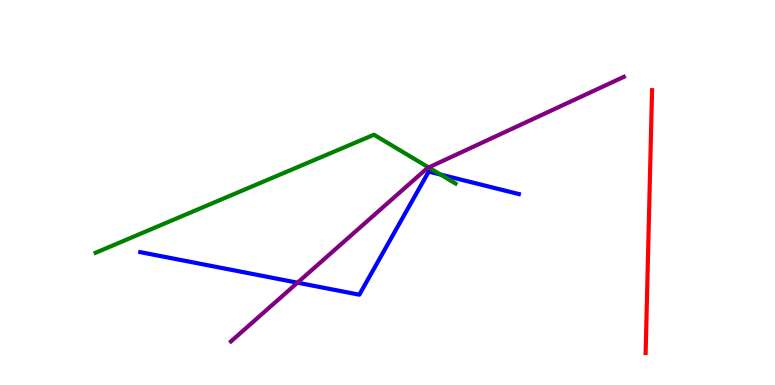[{'lines': ['blue', 'red'], 'intersections': []}, {'lines': ['green', 'red'], 'intersections': []}, {'lines': ['purple', 'red'], 'intersections': []}, {'lines': ['blue', 'green'], 'intersections': [{'x': 5.68, 'y': 5.47}]}, {'lines': ['blue', 'purple'], 'intersections': [{'x': 3.84, 'y': 2.66}]}, {'lines': ['green', 'purple'], 'intersections': [{'x': 5.53, 'y': 5.65}]}]